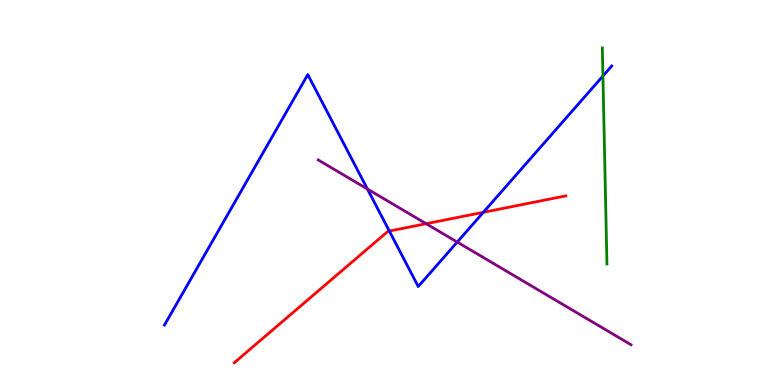[{'lines': ['blue', 'red'], 'intersections': [{'x': 5.02, 'y': 4.0}, {'x': 6.24, 'y': 4.49}]}, {'lines': ['green', 'red'], 'intersections': []}, {'lines': ['purple', 'red'], 'intersections': [{'x': 5.5, 'y': 4.19}]}, {'lines': ['blue', 'green'], 'intersections': [{'x': 7.78, 'y': 8.03}]}, {'lines': ['blue', 'purple'], 'intersections': [{'x': 4.74, 'y': 5.09}, {'x': 5.9, 'y': 3.71}]}, {'lines': ['green', 'purple'], 'intersections': []}]